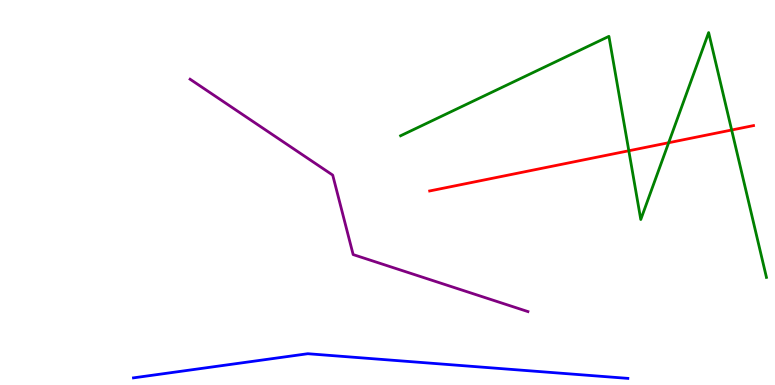[{'lines': ['blue', 'red'], 'intersections': []}, {'lines': ['green', 'red'], 'intersections': [{'x': 8.11, 'y': 6.08}, {'x': 8.63, 'y': 6.29}, {'x': 9.44, 'y': 6.62}]}, {'lines': ['purple', 'red'], 'intersections': []}, {'lines': ['blue', 'green'], 'intersections': []}, {'lines': ['blue', 'purple'], 'intersections': []}, {'lines': ['green', 'purple'], 'intersections': []}]